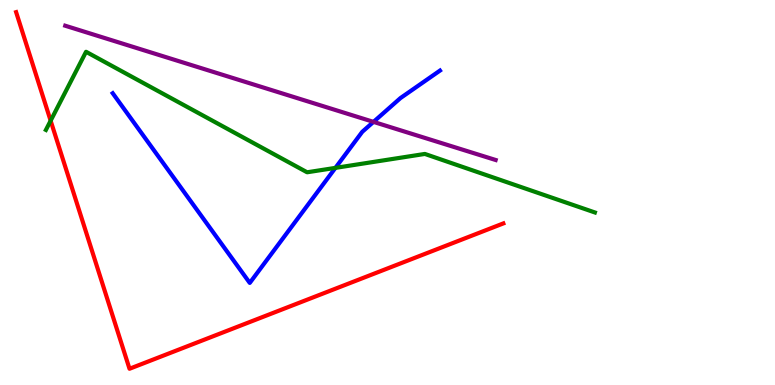[{'lines': ['blue', 'red'], 'intersections': []}, {'lines': ['green', 'red'], 'intersections': [{'x': 0.653, 'y': 6.86}]}, {'lines': ['purple', 'red'], 'intersections': []}, {'lines': ['blue', 'green'], 'intersections': [{'x': 4.33, 'y': 5.64}]}, {'lines': ['blue', 'purple'], 'intersections': [{'x': 4.82, 'y': 6.83}]}, {'lines': ['green', 'purple'], 'intersections': []}]